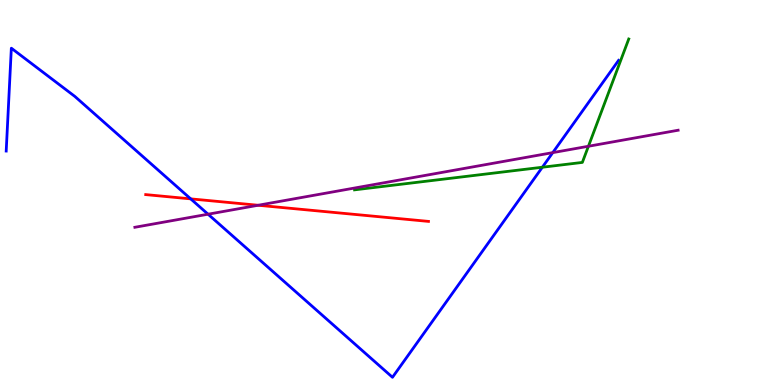[{'lines': ['blue', 'red'], 'intersections': [{'x': 2.46, 'y': 4.83}]}, {'lines': ['green', 'red'], 'intersections': []}, {'lines': ['purple', 'red'], 'intersections': [{'x': 3.33, 'y': 4.67}]}, {'lines': ['blue', 'green'], 'intersections': [{'x': 7.0, 'y': 5.66}]}, {'lines': ['blue', 'purple'], 'intersections': [{'x': 2.68, 'y': 4.44}, {'x': 7.13, 'y': 6.04}]}, {'lines': ['green', 'purple'], 'intersections': [{'x': 7.59, 'y': 6.2}]}]